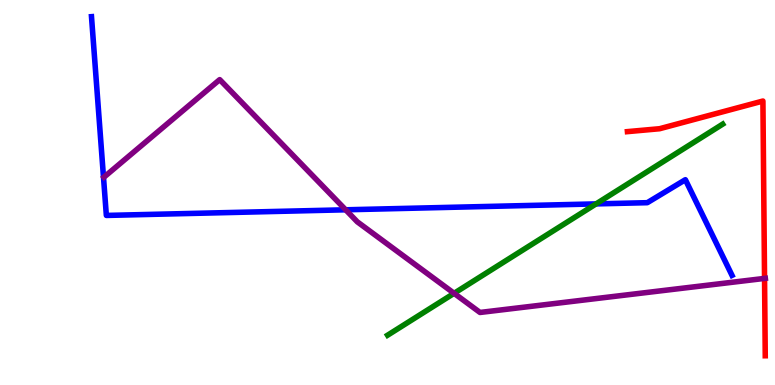[{'lines': ['blue', 'red'], 'intersections': []}, {'lines': ['green', 'red'], 'intersections': []}, {'lines': ['purple', 'red'], 'intersections': [{'x': 9.87, 'y': 2.77}]}, {'lines': ['blue', 'green'], 'intersections': [{'x': 7.69, 'y': 4.7}]}, {'lines': ['blue', 'purple'], 'intersections': [{'x': 4.46, 'y': 4.55}]}, {'lines': ['green', 'purple'], 'intersections': [{'x': 5.86, 'y': 2.38}]}]